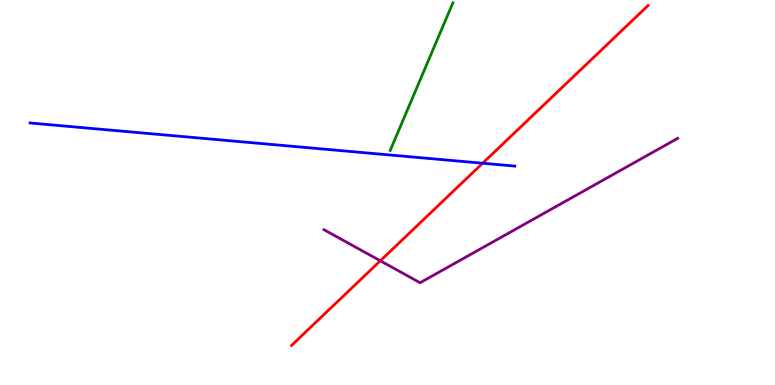[{'lines': ['blue', 'red'], 'intersections': [{'x': 6.23, 'y': 5.76}]}, {'lines': ['green', 'red'], 'intersections': []}, {'lines': ['purple', 'red'], 'intersections': [{'x': 4.91, 'y': 3.23}]}, {'lines': ['blue', 'green'], 'intersections': []}, {'lines': ['blue', 'purple'], 'intersections': []}, {'lines': ['green', 'purple'], 'intersections': []}]